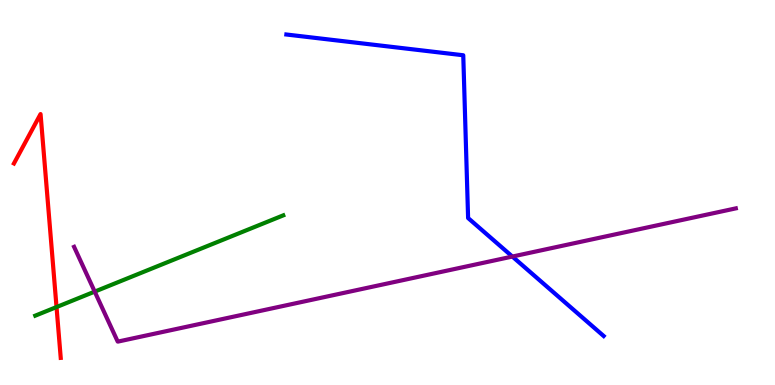[{'lines': ['blue', 'red'], 'intersections': []}, {'lines': ['green', 'red'], 'intersections': [{'x': 0.729, 'y': 2.02}]}, {'lines': ['purple', 'red'], 'intersections': []}, {'lines': ['blue', 'green'], 'intersections': []}, {'lines': ['blue', 'purple'], 'intersections': [{'x': 6.61, 'y': 3.34}]}, {'lines': ['green', 'purple'], 'intersections': [{'x': 1.22, 'y': 2.43}]}]